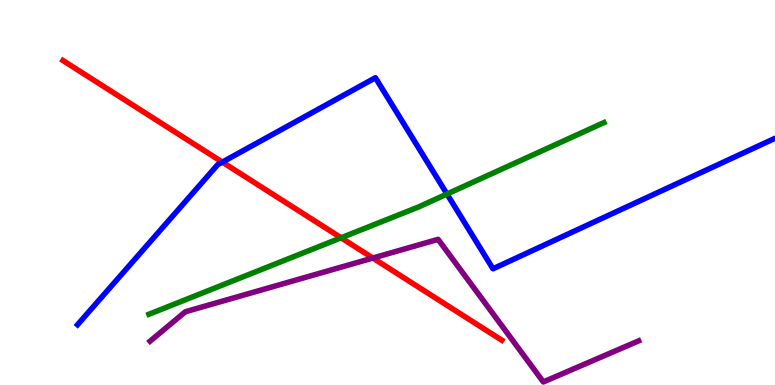[{'lines': ['blue', 'red'], 'intersections': [{'x': 2.87, 'y': 5.79}]}, {'lines': ['green', 'red'], 'intersections': [{'x': 4.4, 'y': 3.82}]}, {'lines': ['purple', 'red'], 'intersections': [{'x': 4.81, 'y': 3.3}]}, {'lines': ['blue', 'green'], 'intersections': [{'x': 5.77, 'y': 4.96}]}, {'lines': ['blue', 'purple'], 'intersections': []}, {'lines': ['green', 'purple'], 'intersections': []}]